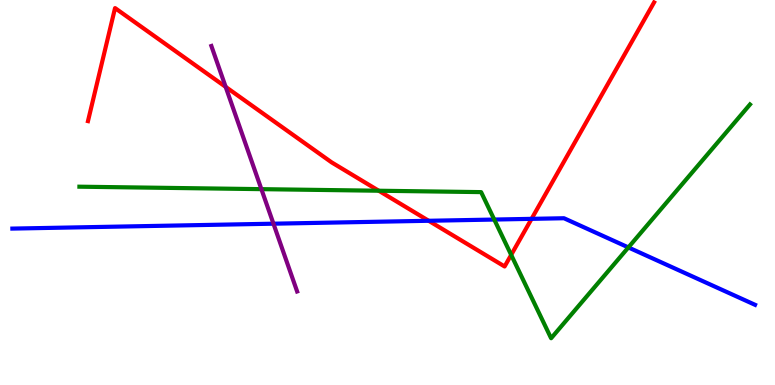[{'lines': ['blue', 'red'], 'intersections': [{'x': 5.53, 'y': 4.27}, {'x': 6.86, 'y': 4.32}]}, {'lines': ['green', 'red'], 'intersections': [{'x': 4.89, 'y': 5.05}, {'x': 6.6, 'y': 3.38}]}, {'lines': ['purple', 'red'], 'intersections': [{'x': 2.91, 'y': 7.74}]}, {'lines': ['blue', 'green'], 'intersections': [{'x': 6.38, 'y': 4.3}, {'x': 8.11, 'y': 3.57}]}, {'lines': ['blue', 'purple'], 'intersections': [{'x': 3.53, 'y': 4.19}]}, {'lines': ['green', 'purple'], 'intersections': [{'x': 3.37, 'y': 5.09}]}]